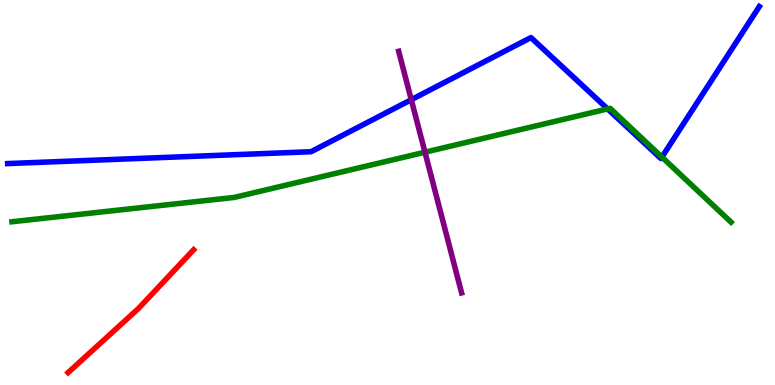[{'lines': ['blue', 'red'], 'intersections': []}, {'lines': ['green', 'red'], 'intersections': []}, {'lines': ['purple', 'red'], 'intersections': []}, {'lines': ['blue', 'green'], 'intersections': [{'x': 7.84, 'y': 7.17}, {'x': 8.54, 'y': 5.92}]}, {'lines': ['blue', 'purple'], 'intersections': [{'x': 5.31, 'y': 7.41}]}, {'lines': ['green', 'purple'], 'intersections': [{'x': 5.48, 'y': 6.05}]}]